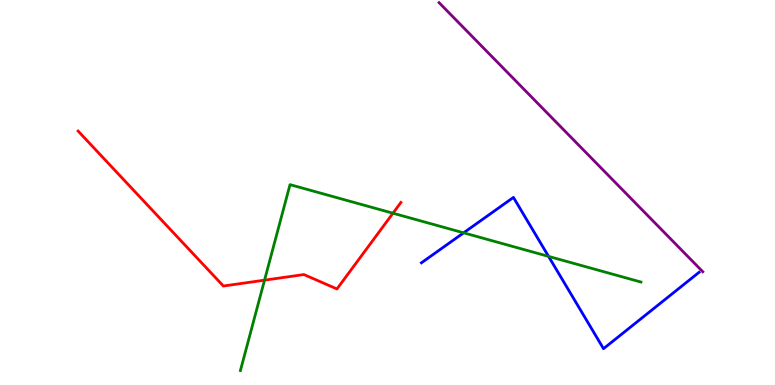[{'lines': ['blue', 'red'], 'intersections': []}, {'lines': ['green', 'red'], 'intersections': [{'x': 3.41, 'y': 2.72}, {'x': 5.07, 'y': 4.46}]}, {'lines': ['purple', 'red'], 'intersections': []}, {'lines': ['blue', 'green'], 'intersections': [{'x': 5.98, 'y': 3.95}, {'x': 7.08, 'y': 3.34}]}, {'lines': ['blue', 'purple'], 'intersections': []}, {'lines': ['green', 'purple'], 'intersections': []}]